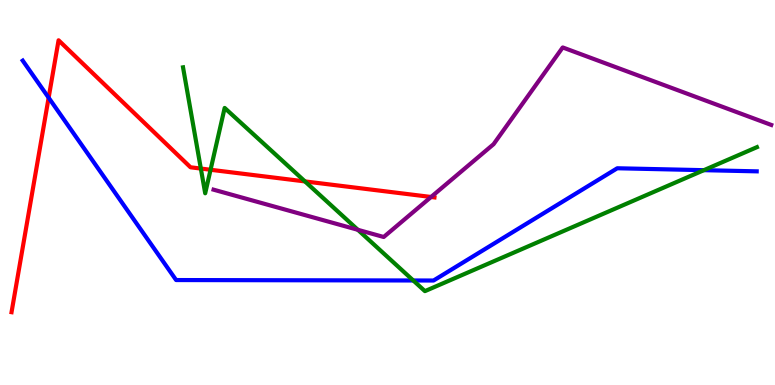[{'lines': ['blue', 'red'], 'intersections': [{'x': 0.628, 'y': 7.46}]}, {'lines': ['green', 'red'], 'intersections': [{'x': 2.59, 'y': 5.62}, {'x': 2.72, 'y': 5.59}, {'x': 3.94, 'y': 5.29}]}, {'lines': ['purple', 'red'], 'intersections': [{'x': 5.56, 'y': 4.88}]}, {'lines': ['blue', 'green'], 'intersections': [{'x': 5.33, 'y': 2.71}, {'x': 9.08, 'y': 5.58}]}, {'lines': ['blue', 'purple'], 'intersections': []}, {'lines': ['green', 'purple'], 'intersections': [{'x': 4.62, 'y': 4.03}]}]